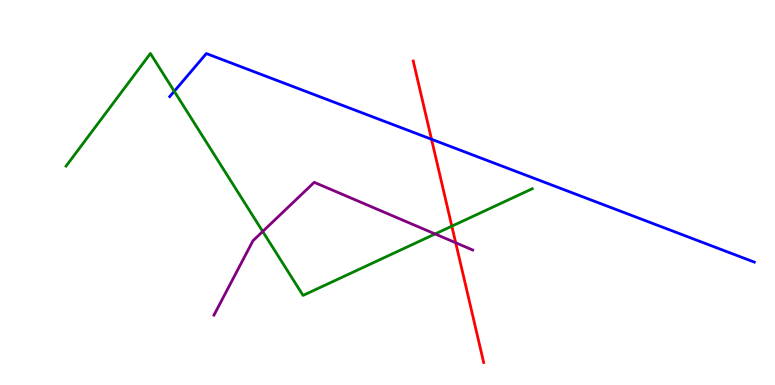[{'lines': ['blue', 'red'], 'intersections': [{'x': 5.57, 'y': 6.38}]}, {'lines': ['green', 'red'], 'intersections': [{'x': 5.83, 'y': 4.13}]}, {'lines': ['purple', 'red'], 'intersections': [{'x': 5.88, 'y': 3.69}]}, {'lines': ['blue', 'green'], 'intersections': [{'x': 2.25, 'y': 7.63}]}, {'lines': ['blue', 'purple'], 'intersections': []}, {'lines': ['green', 'purple'], 'intersections': [{'x': 3.39, 'y': 3.99}, {'x': 5.61, 'y': 3.92}]}]